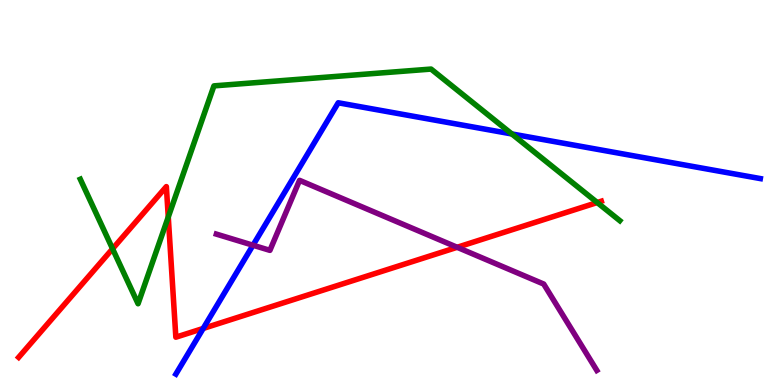[{'lines': ['blue', 'red'], 'intersections': [{'x': 2.62, 'y': 1.47}]}, {'lines': ['green', 'red'], 'intersections': [{'x': 1.45, 'y': 3.54}, {'x': 2.17, 'y': 4.36}, {'x': 7.71, 'y': 4.74}]}, {'lines': ['purple', 'red'], 'intersections': [{'x': 5.9, 'y': 3.58}]}, {'lines': ['blue', 'green'], 'intersections': [{'x': 6.6, 'y': 6.52}]}, {'lines': ['blue', 'purple'], 'intersections': [{'x': 3.26, 'y': 3.63}]}, {'lines': ['green', 'purple'], 'intersections': []}]